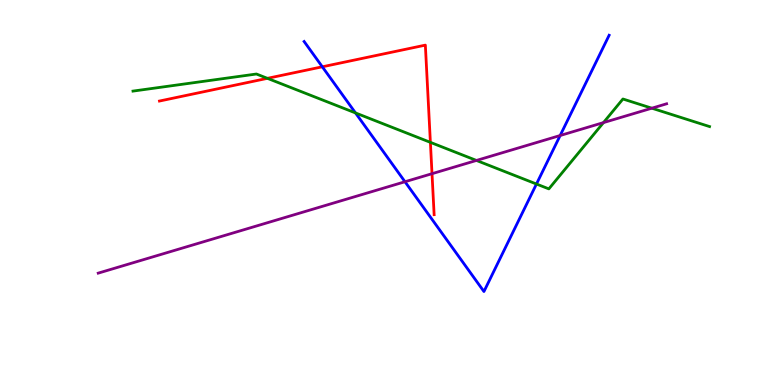[{'lines': ['blue', 'red'], 'intersections': [{'x': 4.16, 'y': 8.26}]}, {'lines': ['green', 'red'], 'intersections': [{'x': 3.45, 'y': 7.97}, {'x': 5.55, 'y': 6.3}]}, {'lines': ['purple', 'red'], 'intersections': [{'x': 5.57, 'y': 5.49}]}, {'lines': ['blue', 'green'], 'intersections': [{'x': 4.59, 'y': 7.07}, {'x': 6.92, 'y': 5.22}]}, {'lines': ['blue', 'purple'], 'intersections': [{'x': 5.23, 'y': 5.28}, {'x': 7.23, 'y': 6.48}]}, {'lines': ['green', 'purple'], 'intersections': [{'x': 6.15, 'y': 5.83}, {'x': 7.79, 'y': 6.82}, {'x': 8.41, 'y': 7.19}]}]